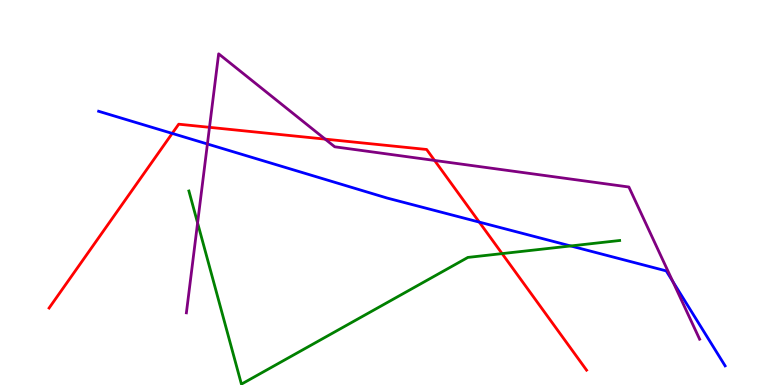[{'lines': ['blue', 'red'], 'intersections': [{'x': 2.22, 'y': 6.53}, {'x': 6.18, 'y': 4.23}]}, {'lines': ['green', 'red'], 'intersections': [{'x': 6.48, 'y': 3.41}]}, {'lines': ['purple', 'red'], 'intersections': [{'x': 2.7, 'y': 6.69}, {'x': 4.2, 'y': 6.39}, {'x': 5.61, 'y': 5.83}]}, {'lines': ['blue', 'green'], 'intersections': [{'x': 7.36, 'y': 3.61}]}, {'lines': ['blue', 'purple'], 'intersections': [{'x': 2.68, 'y': 6.26}, {'x': 8.68, 'y': 2.69}]}, {'lines': ['green', 'purple'], 'intersections': [{'x': 2.55, 'y': 4.21}]}]